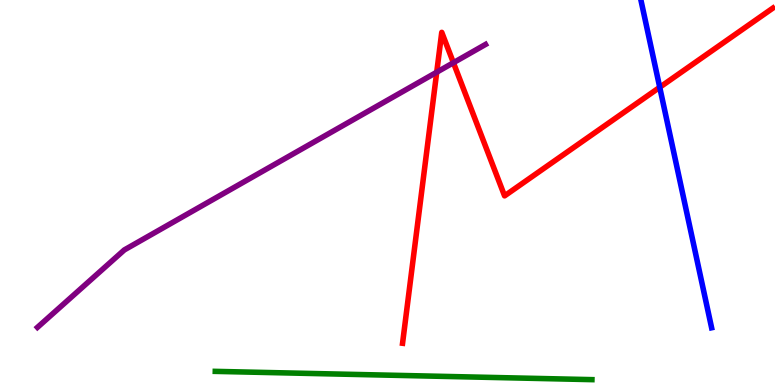[{'lines': ['blue', 'red'], 'intersections': [{'x': 8.51, 'y': 7.73}]}, {'lines': ['green', 'red'], 'intersections': []}, {'lines': ['purple', 'red'], 'intersections': [{'x': 5.64, 'y': 8.12}, {'x': 5.85, 'y': 8.37}]}, {'lines': ['blue', 'green'], 'intersections': []}, {'lines': ['blue', 'purple'], 'intersections': []}, {'lines': ['green', 'purple'], 'intersections': []}]